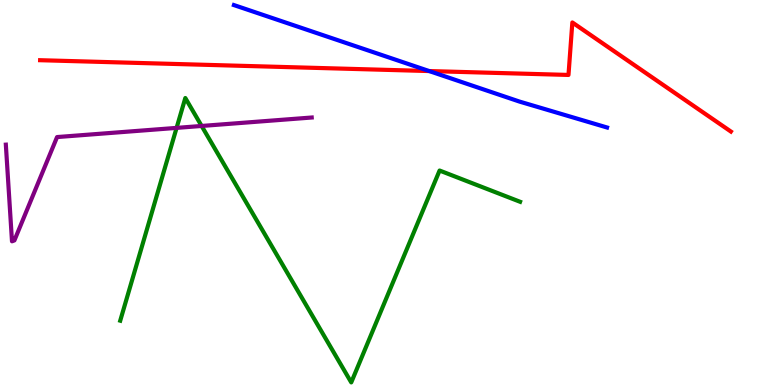[{'lines': ['blue', 'red'], 'intersections': [{'x': 5.54, 'y': 8.15}]}, {'lines': ['green', 'red'], 'intersections': []}, {'lines': ['purple', 'red'], 'intersections': []}, {'lines': ['blue', 'green'], 'intersections': []}, {'lines': ['blue', 'purple'], 'intersections': []}, {'lines': ['green', 'purple'], 'intersections': [{'x': 2.28, 'y': 6.68}, {'x': 2.6, 'y': 6.73}]}]